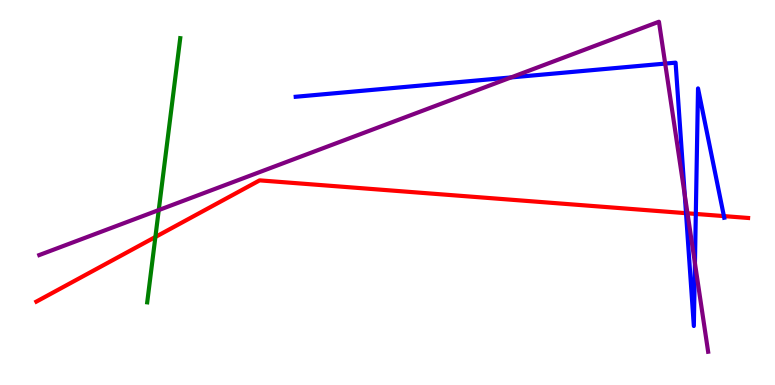[{'lines': ['blue', 'red'], 'intersections': [{'x': 8.85, 'y': 4.46}, {'x': 8.98, 'y': 4.44}, {'x': 9.34, 'y': 4.39}]}, {'lines': ['green', 'red'], 'intersections': [{'x': 2.0, 'y': 3.84}]}, {'lines': ['purple', 'red'], 'intersections': [{'x': 8.87, 'y': 4.46}]}, {'lines': ['blue', 'green'], 'intersections': []}, {'lines': ['blue', 'purple'], 'intersections': [{'x': 6.59, 'y': 7.99}, {'x': 8.58, 'y': 8.35}, {'x': 8.84, 'y': 4.94}, {'x': 8.97, 'y': 3.16}]}, {'lines': ['green', 'purple'], 'intersections': [{'x': 2.05, 'y': 4.54}]}]